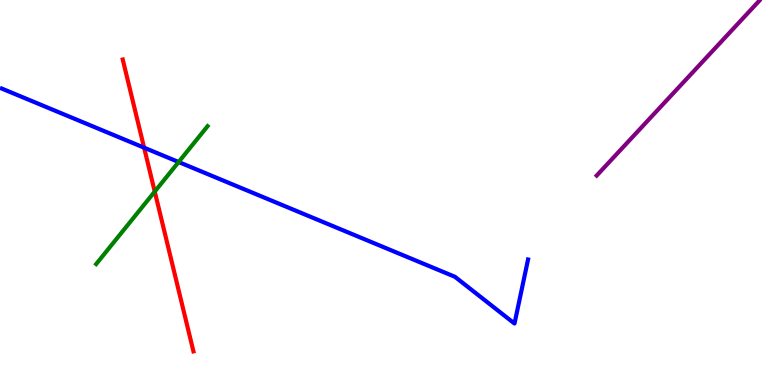[{'lines': ['blue', 'red'], 'intersections': [{'x': 1.86, 'y': 6.16}]}, {'lines': ['green', 'red'], 'intersections': [{'x': 2.0, 'y': 5.02}]}, {'lines': ['purple', 'red'], 'intersections': []}, {'lines': ['blue', 'green'], 'intersections': [{'x': 2.3, 'y': 5.79}]}, {'lines': ['blue', 'purple'], 'intersections': []}, {'lines': ['green', 'purple'], 'intersections': []}]